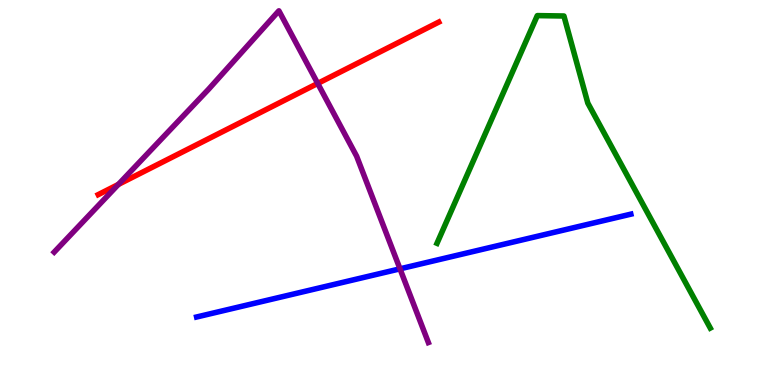[{'lines': ['blue', 'red'], 'intersections': []}, {'lines': ['green', 'red'], 'intersections': []}, {'lines': ['purple', 'red'], 'intersections': [{'x': 1.53, 'y': 5.21}, {'x': 4.1, 'y': 7.83}]}, {'lines': ['blue', 'green'], 'intersections': []}, {'lines': ['blue', 'purple'], 'intersections': [{'x': 5.16, 'y': 3.02}]}, {'lines': ['green', 'purple'], 'intersections': []}]